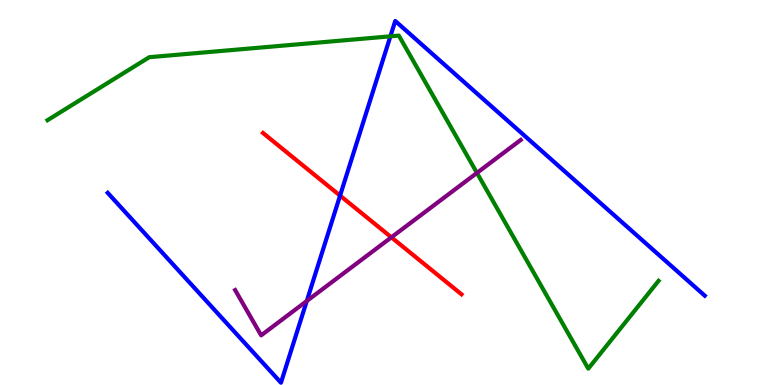[{'lines': ['blue', 'red'], 'intersections': [{'x': 4.39, 'y': 4.92}]}, {'lines': ['green', 'red'], 'intersections': []}, {'lines': ['purple', 'red'], 'intersections': [{'x': 5.05, 'y': 3.84}]}, {'lines': ['blue', 'green'], 'intersections': [{'x': 5.04, 'y': 9.06}]}, {'lines': ['blue', 'purple'], 'intersections': [{'x': 3.96, 'y': 2.18}]}, {'lines': ['green', 'purple'], 'intersections': [{'x': 6.15, 'y': 5.51}]}]